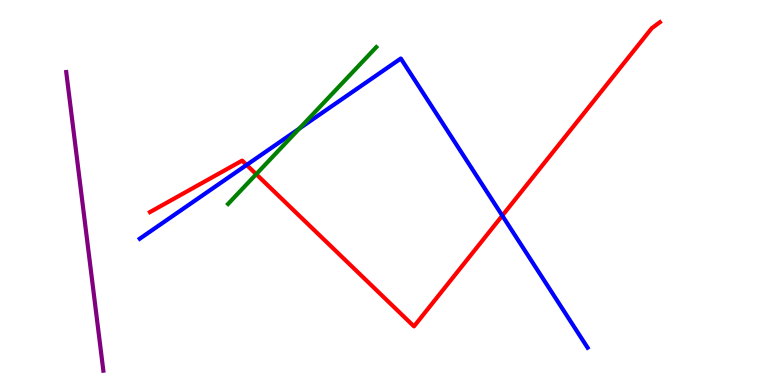[{'lines': ['blue', 'red'], 'intersections': [{'x': 3.18, 'y': 5.72}, {'x': 6.48, 'y': 4.4}]}, {'lines': ['green', 'red'], 'intersections': [{'x': 3.31, 'y': 5.48}]}, {'lines': ['purple', 'red'], 'intersections': []}, {'lines': ['blue', 'green'], 'intersections': [{'x': 3.86, 'y': 6.66}]}, {'lines': ['blue', 'purple'], 'intersections': []}, {'lines': ['green', 'purple'], 'intersections': []}]